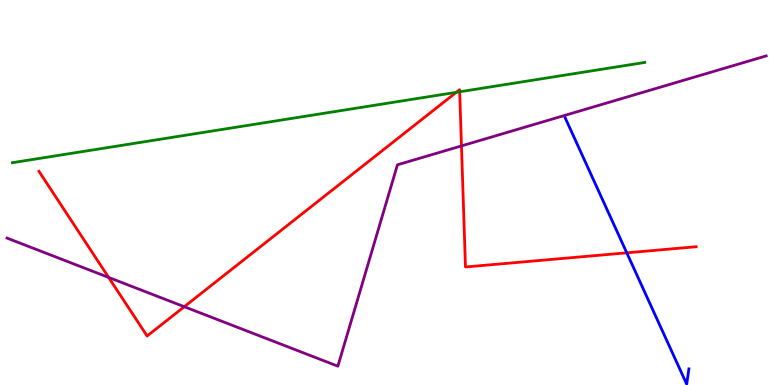[{'lines': ['blue', 'red'], 'intersections': [{'x': 8.09, 'y': 3.43}]}, {'lines': ['green', 'red'], 'intersections': [{'x': 5.89, 'y': 7.6}, {'x': 5.93, 'y': 7.62}]}, {'lines': ['purple', 'red'], 'intersections': [{'x': 1.4, 'y': 2.79}, {'x': 2.38, 'y': 2.03}, {'x': 5.95, 'y': 6.21}]}, {'lines': ['blue', 'green'], 'intersections': []}, {'lines': ['blue', 'purple'], 'intersections': []}, {'lines': ['green', 'purple'], 'intersections': []}]